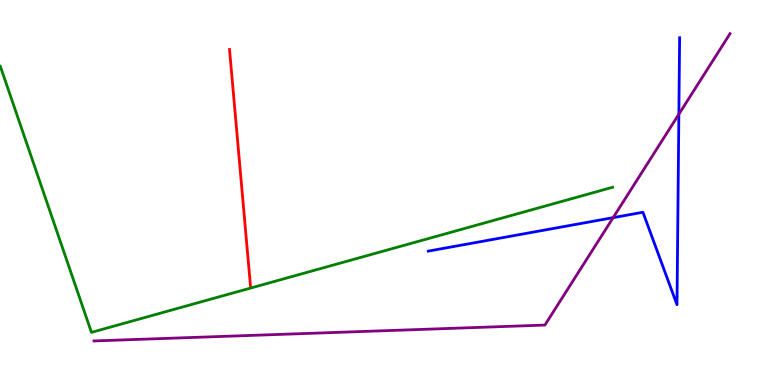[{'lines': ['blue', 'red'], 'intersections': []}, {'lines': ['green', 'red'], 'intersections': []}, {'lines': ['purple', 'red'], 'intersections': []}, {'lines': ['blue', 'green'], 'intersections': []}, {'lines': ['blue', 'purple'], 'intersections': [{'x': 7.91, 'y': 4.35}, {'x': 8.76, 'y': 7.03}]}, {'lines': ['green', 'purple'], 'intersections': []}]